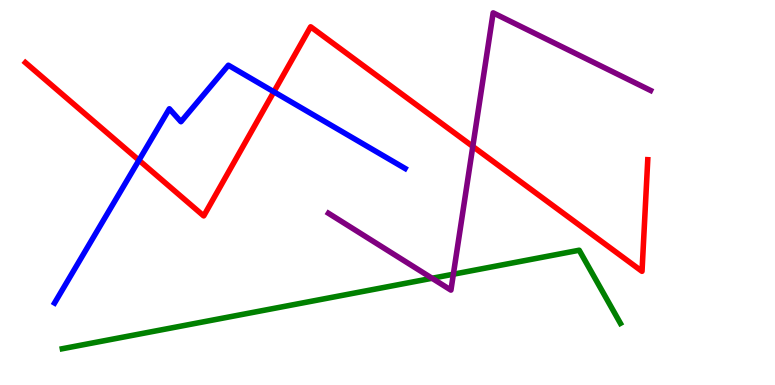[{'lines': ['blue', 'red'], 'intersections': [{'x': 1.79, 'y': 5.84}, {'x': 3.53, 'y': 7.62}]}, {'lines': ['green', 'red'], 'intersections': []}, {'lines': ['purple', 'red'], 'intersections': [{'x': 6.1, 'y': 6.2}]}, {'lines': ['blue', 'green'], 'intersections': []}, {'lines': ['blue', 'purple'], 'intersections': []}, {'lines': ['green', 'purple'], 'intersections': [{'x': 5.58, 'y': 2.77}, {'x': 5.85, 'y': 2.88}]}]